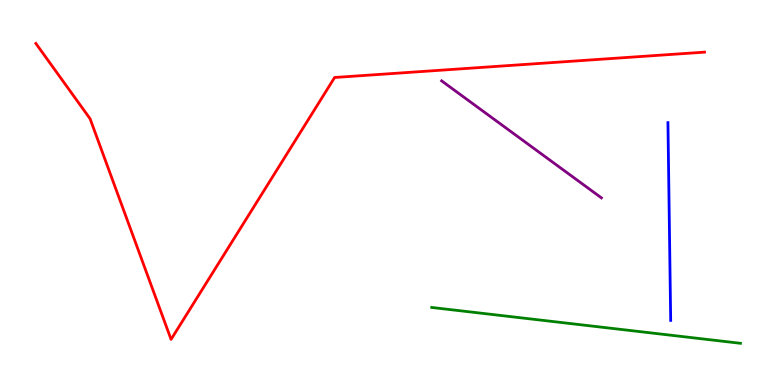[{'lines': ['blue', 'red'], 'intersections': []}, {'lines': ['green', 'red'], 'intersections': []}, {'lines': ['purple', 'red'], 'intersections': []}, {'lines': ['blue', 'green'], 'intersections': []}, {'lines': ['blue', 'purple'], 'intersections': []}, {'lines': ['green', 'purple'], 'intersections': []}]